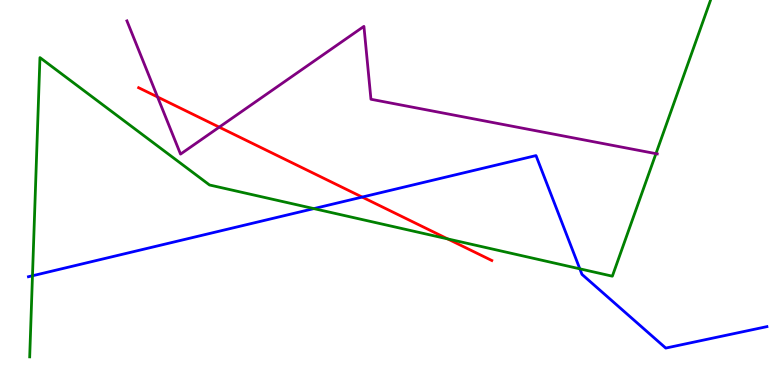[{'lines': ['blue', 'red'], 'intersections': [{'x': 4.67, 'y': 4.88}]}, {'lines': ['green', 'red'], 'intersections': [{'x': 5.78, 'y': 3.79}]}, {'lines': ['purple', 'red'], 'intersections': [{'x': 2.03, 'y': 7.48}, {'x': 2.83, 'y': 6.7}]}, {'lines': ['blue', 'green'], 'intersections': [{'x': 0.419, 'y': 2.84}, {'x': 4.05, 'y': 4.58}, {'x': 7.48, 'y': 3.02}]}, {'lines': ['blue', 'purple'], 'intersections': []}, {'lines': ['green', 'purple'], 'intersections': [{'x': 8.46, 'y': 6.01}]}]